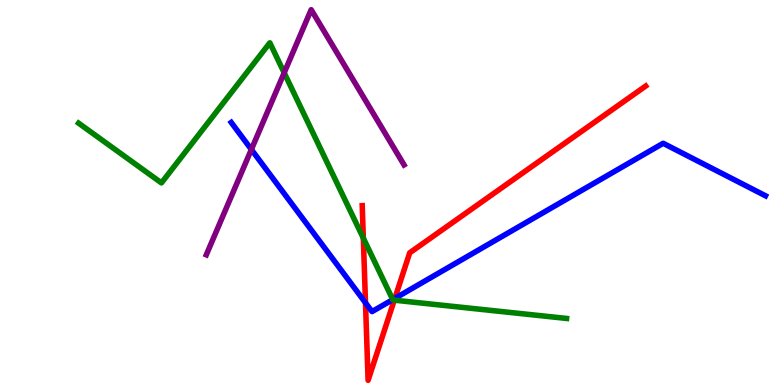[{'lines': ['blue', 'red'], 'intersections': [{'x': 4.72, 'y': 2.13}, {'x': 5.09, 'y': 2.25}]}, {'lines': ['green', 'red'], 'intersections': [{'x': 4.69, 'y': 3.81}, {'x': 5.09, 'y': 2.2}]}, {'lines': ['purple', 'red'], 'intersections': []}, {'lines': ['blue', 'green'], 'intersections': [{'x': 5.07, 'y': 2.22}]}, {'lines': ['blue', 'purple'], 'intersections': [{'x': 3.24, 'y': 6.12}]}, {'lines': ['green', 'purple'], 'intersections': [{'x': 3.67, 'y': 8.11}]}]